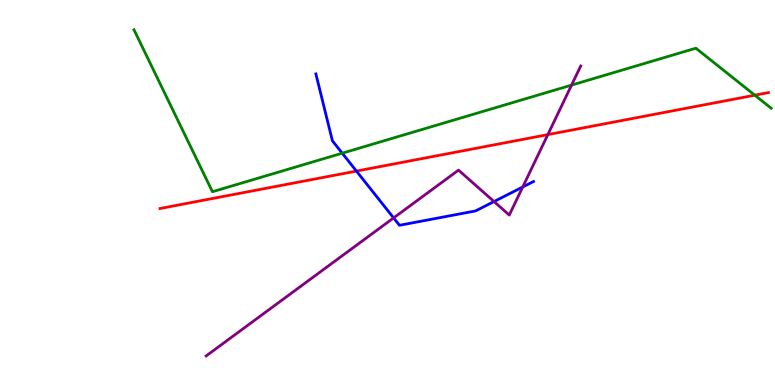[{'lines': ['blue', 'red'], 'intersections': [{'x': 4.6, 'y': 5.56}]}, {'lines': ['green', 'red'], 'intersections': [{'x': 9.74, 'y': 7.53}]}, {'lines': ['purple', 'red'], 'intersections': [{'x': 7.07, 'y': 6.5}]}, {'lines': ['blue', 'green'], 'intersections': [{'x': 4.42, 'y': 6.02}]}, {'lines': ['blue', 'purple'], 'intersections': [{'x': 5.08, 'y': 4.34}, {'x': 6.37, 'y': 4.76}, {'x': 6.74, 'y': 5.14}]}, {'lines': ['green', 'purple'], 'intersections': [{'x': 7.38, 'y': 7.79}]}]